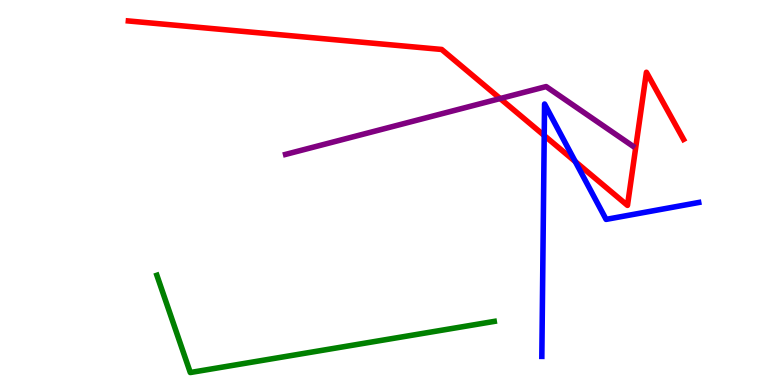[{'lines': ['blue', 'red'], 'intersections': [{'x': 7.02, 'y': 6.48}, {'x': 7.42, 'y': 5.8}]}, {'lines': ['green', 'red'], 'intersections': []}, {'lines': ['purple', 'red'], 'intersections': [{'x': 6.45, 'y': 7.44}]}, {'lines': ['blue', 'green'], 'intersections': []}, {'lines': ['blue', 'purple'], 'intersections': []}, {'lines': ['green', 'purple'], 'intersections': []}]